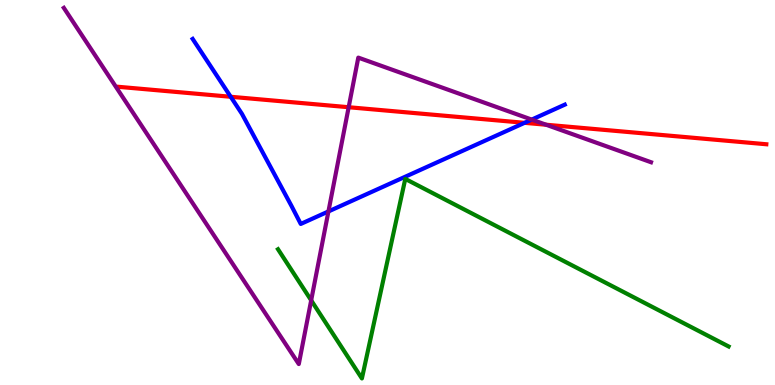[{'lines': ['blue', 'red'], 'intersections': [{'x': 2.98, 'y': 7.49}, {'x': 6.77, 'y': 6.81}]}, {'lines': ['green', 'red'], 'intersections': []}, {'lines': ['purple', 'red'], 'intersections': [{'x': 4.5, 'y': 7.21}, {'x': 7.05, 'y': 6.76}]}, {'lines': ['blue', 'green'], 'intersections': []}, {'lines': ['blue', 'purple'], 'intersections': [{'x': 4.24, 'y': 4.51}, {'x': 6.86, 'y': 6.89}]}, {'lines': ['green', 'purple'], 'intersections': [{'x': 4.02, 'y': 2.2}]}]